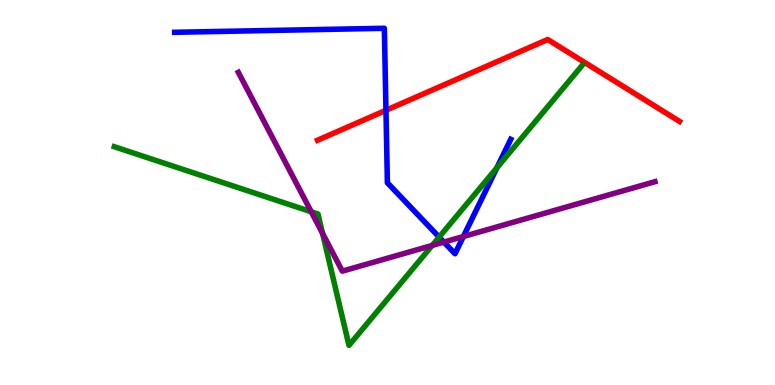[{'lines': ['blue', 'red'], 'intersections': [{'x': 4.98, 'y': 7.14}]}, {'lines': ['green', 'red'], 'intersections': []}, {'lines': ['purple', 'red'], 'intersections': []}, {'lines': ['blue', 'green'], 'intersections': [{'x': 5.67, 'y': 3.84}, {'x': 6.41, 'y': 5.64}]}, {'lines': ['blue', 'purple'], 'intersections': [{'x': 5.73, 'y': 3.71}, {'x': 5.98, 'y': 3.86}]}, {'lines': ['green', 'purple'], 'intersections': [{'x': 4.02, 'y': 4.5}, {'x': 4.16, 'y': 3.94}, {'x': 5.58, 'y': 3.63}]}]